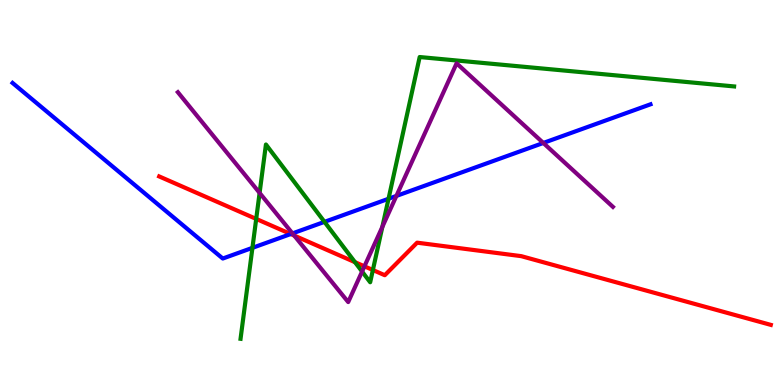[{'lines': ['blue', 'red'], 'intersections': [{'x': 3.75, 'y': 3.92}]}, {'lines': ['green', 'red'], 'intersections': [{'x': 3.31, 'y': 4.31}, {'x': 4.58, 'y': 3.19}, {'x': 4.81, 'y': 2.99}]}, {'lines': ['purple', 'red'], 'intersections': [{'x': 3.8, 'y': 3.88}, {'x': 4.7, 'y': 3.08}]}, {'lines': ['blue', 'green'], 'intersections': [{'x': 3.26, 'y': 3.56}, {'x': 4.19, 'y': 4.24}, {'x': 5.01, 'y': 4.84}]}, {'lines': ['blue', 'purple'], 'intersections': [{'x': 3.77, 'y': 3.94}, {'x': 5.11, 'y': 4.91}, {'x': 7.01, 'y': 6.29}]}, {'lines': ['green', 'purple'], 'intersections': [{'x': 3.35, 'y': 4.99}, {'x': 4.67, 'y': 2.95}, {'x': 4.93, 'y': 4.11}]}]